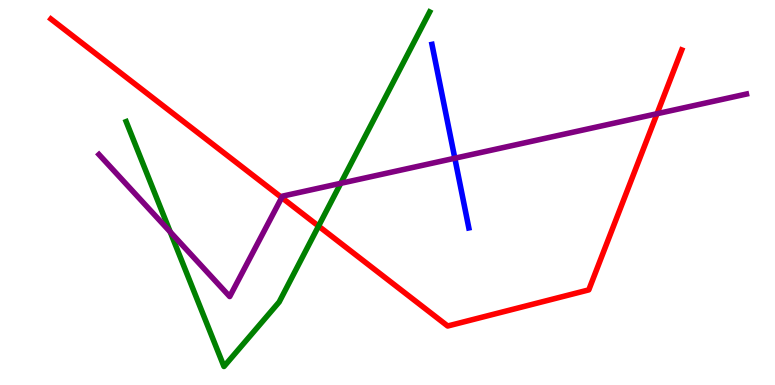[{'lines': ['blue', 'red'], 'intersections': []}, {'lines': ['green', 'red'], 'intersections': [{'x': 4.11, 'y': 4.13}]}, {'lines': ['purple', 'red'], 'intersections': [{'x': 3.64, 'y': 4.87}, {'x': 8.48, 'y': 7.05}]}, {'lines': ['blue', 'green'], 'intersections': []}, {'lines': ['blue', 'purple'], 'intersections': [{'x': 5.87, 'y': 5.89}]}, {'lines': ['green', 'purple'], 'intersections': [{'x': 2.2, 'y': 3.98}, {'x': 4.4, 'y': 5.24}]}]